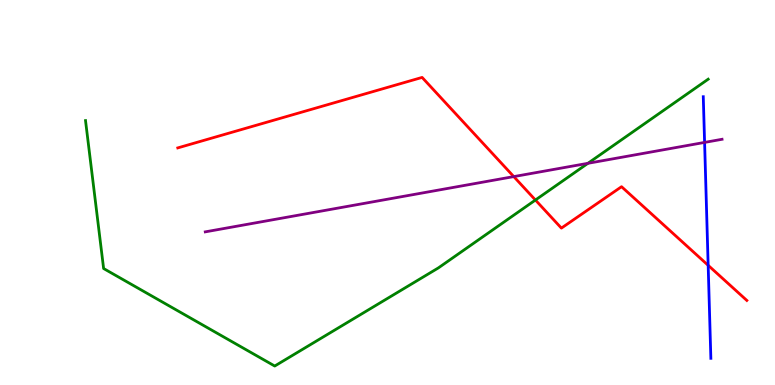[{'lines': ['blue', 'red'], 'intersections': [{'x': 9.14, 'y': 3.11}]}, {'lines': ['green', 'red'], 'intersections': [{'x': 6.91, 'y': 4.8}]}, {'lines': ['purple', 'red'], 'intersections': [{'x': 6.63, 'y': 5.41}]}, {'lines': ['blue', 'green'], 'intersections': []}, {'lines': ['blue', 'purple'], 'intersections': [{'x': 9.09, 'y': 6.3}]}, {'lines': ['green', 'purple'], 'intersections': [{'x': 7.59, 'y': 5.76}]}]